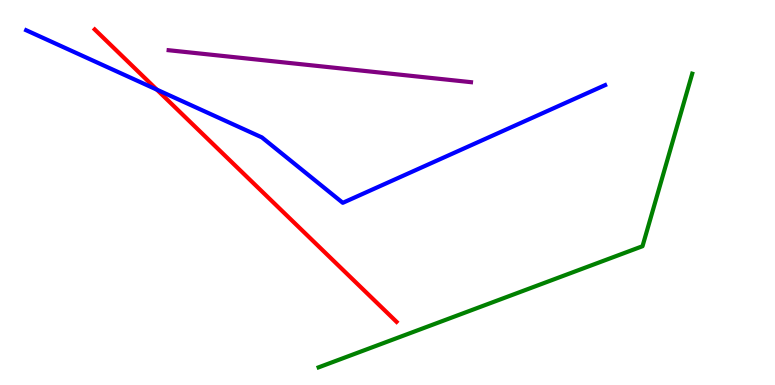[{'lines': ['blue', 'red'], 'intersections': [{'x': 2.02, 'y': 7.67}]}, {'lines': ['green', 'red'], 'intersections': []}, {'lines': ['purple', 'red'], 'intersections': []}, {'lines': ['blue', 'green'], 'intersections': []}, {'lines': ['blue', 'purple'], 'intersections': []}, {'lines': ['green', 'purple'], 'intersections': []}]